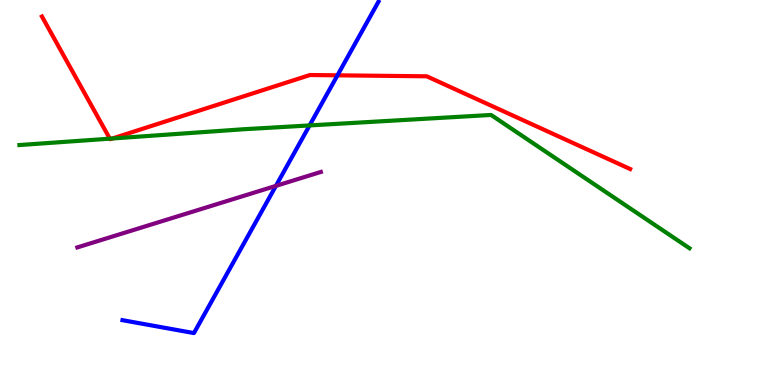[{'lines': ['blue', 'red'], 'intersections': [{'x': 4.35, 'y': 8.04}]}, {'lines': ['green', 'red'], 'intersections': [{'x': 1.42, 'y': 6.4}, {'x': 1.45, 'y': 6.4}]}, {'lines': ['purple', 'red'], 'intersections': []}, {'lines': ['blue', 'green'], 'intersections': [{'x': 3.99, 'y': 6.74}]}, {'lines': ['blue', 'purple'], 'intersections': [{'x': 3.56, 'y': 5.17}]}, {'lines': ['green', 'purple'], 'intersections': []}]